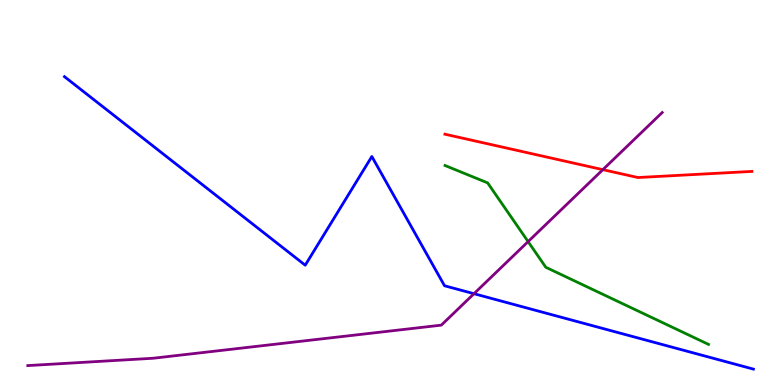[{'lines': ['blue', 'red'], 'intersections': []}, {'lines': ['green', 'red'], 'intersections': []}, {'lines': ['purple', 'red'], 'intersections': [{'x': 7.78, 'y': 5.59}]}, {'lines': ['blue', 'green'], 'intersections': []}, {'lines': ['blue', 'purple'], 'intersections': [{'x': 6.12, 'y': 2.37}]}, {'lines': ['green', 'purple'], 'intersections': [{'x': 6.81, 'y': 3.72}]}]